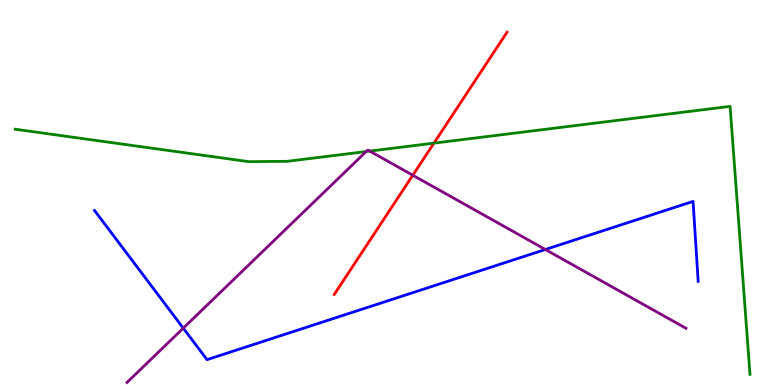[{'lines': ['blue', 'red'], 'intersections': []}, {'lines': ['green', 'red'], 'intersections': [{'x': 5.6, 'y': 6.28}]}, {'lines': ['purple', 'red'], 'intersections': [{'x': 5.33, 'y': 5.45}]}, {'lines': ['blue', 'green'], 'intersections': []}, {'lines': ['blue', 'purple'], 'intersections': [{'x': 2.36, 'y': 1.48}, {'x': 7.04, 'y': 3.52}]}, {'lines': ['green', 'purple'], 'intersections': [{'x': 4.73, 'y': 6.06}, {'x': 4.77, 'y': 6.08}]}]